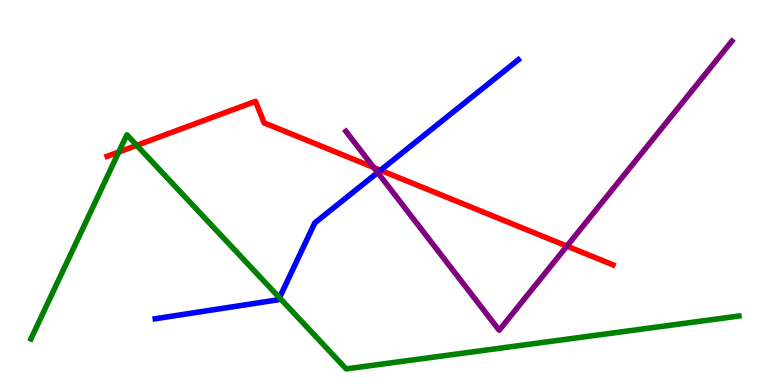[{'lines': ['blue', 'red'], 'intersections': [{'x': 4.91, 'y': 5.58}]}, {'lines': ['green', 'red'], 'intersections': [{'x': 1.53, 'y': 6.05}, {'x': 1.76, 'y': 6.22}]}, {'lines': ['purple', 'red'], 'intersections': [{'x': 4.82, 'y': 5.65}, {'x': 7.31, 'y': 3.61}]}, {'lines': ['blue', 'green'], 'intersections': [{'x': 3.61, 'y': 2.27}]}, {'lines': ['blue', 'purple'], 'intersections': [{'x': 4.87, 'y': 5.52}]}, {'lines': ['green', 'purple'], 'intersections': []}]